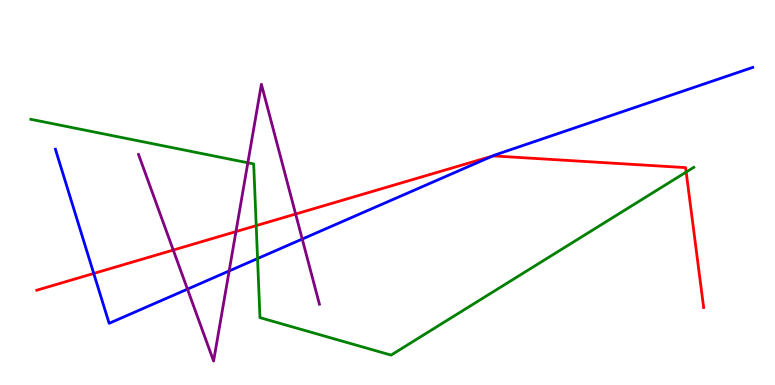[{'lines': ['blue', 'red'], 'intersections': [{'x': 1.21, 'y': 2.9}, {'x': 6.35, 'y': 5.94}]}, {'lines': ['green', 'red'], 'intersections': [{'x': 3.31, 'y': 4.14}, {'x': 8.85, 'y': 5.53}]}, {'lines': ['purple', 'red'], 'intersections': [{'x': 2.24, 'y': 3.51}, {'x': 3.04, 'y': 3.98}, {'x': 3.81, 'y': 4.44}]}, {'lines': ['blue', 'green'], 'intersections': [{'x': 3.32, 'y': 3.28}]}, {'lines': ['blue', 'purple'], 'intersections': [{'x': 2.42, 'y': 2.49}, {'x': 2.96, 'y': 2.96}, {'x': 3.9, 'y': 3.79}]}, {'lines': ['green', 'purple'], 'intersections': [{'x': 3.2, 'y': 5.77}]}]